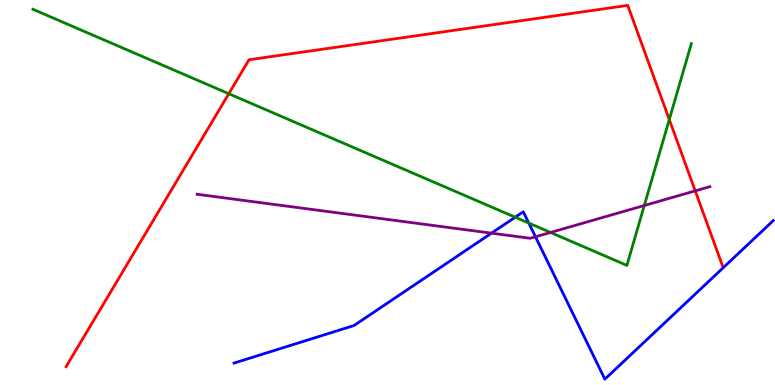[{'lines': ['blue', 'red'], 'intersections': []}, {'lines': ['green', 'red'], 'intersections': [{'x': 2.95, 'y': 7.57}, {'x': 8.64, 'y': 6.89}]}, {'lines': ['purple', 'red'], 'intersections': [{'x': 8.97, 'y': 5.04}]}, {'lines': ['blue', 'green'], 'intersections': [{'x': 6.65, 'y': 4.36}, {'x': 6.82, 'y': 4.21}]}, {'lines': ['blue', 'purple'], 'intersections': [{'x': 6.34, 'y': 3.94}, {'x': 6.91, 'y': 3.85}]}, {'lines': ['green', 'purple'], 'intersections': [{'x': 7.1, 'y': 3.96}, {'x': 8.31, 'y': 4.66}]}]